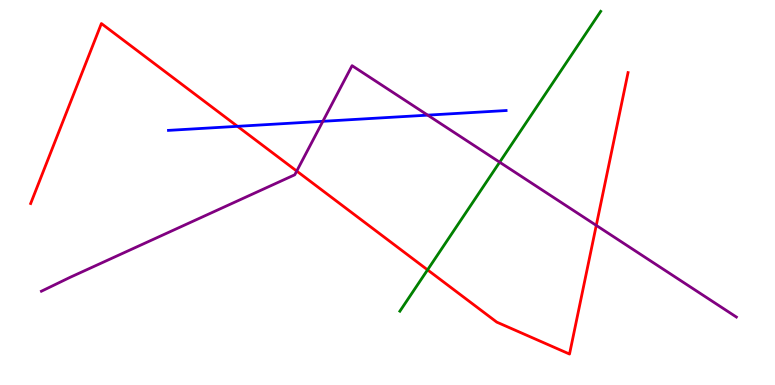[{'lines': ['blue', 'red'], 'intersections': [{'x': 3.06, 'y': 6.72}]}, {'lines': ['green', 'red'], 'intersections': [{'x': 5.52, 'y': 2.99}]}, {'lines': ['purple', 'red'], 'intersections': [{'x': 3.83, 'y': 5.56}, {'x': 7.69, 'y': 4.15}]}, {'lines': ['blue', 'green'], 'intersections': []}, {'lines': ['blue', 'purple'], 'intersections': [{'x': 4.17, 'y': 6.85}, {'x': 5.52, 'y': 7.01}]}, {'lines': ['green', 'purple'], 'intersections': [{'x': 6.45, 'y': 5.79}]}]